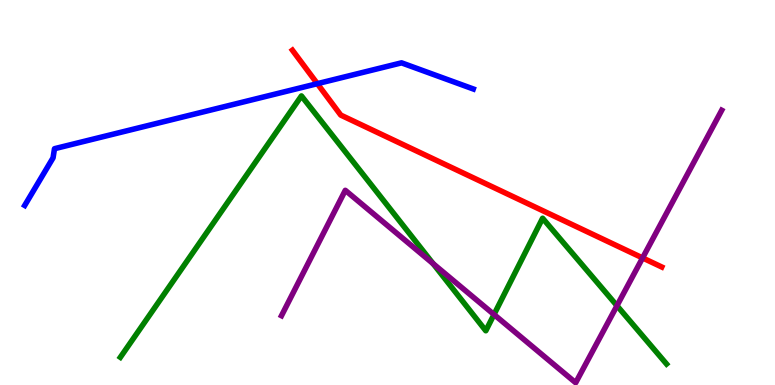[{'lines': ['blue', 'red'], 'intersections': [{'x': 4.09, 'y': 7.83}]}, {'lines': ['green', 'red'], 'intersections': []}, {'lines': ['purple', 'red'], 'intersections': [{'x': 8.29, 'y': 3.3}]}, {'lines': ['blue', 'green'], 'intersections': []}, {'lines': ['blue', 'purple'], 'intersections': []}, {'lines': ['green', 'purple'], 'intersections': [{'x': 5.59, 'y': 3.15}, {'x': 6.37, 'y': 1.83}, {'x': 7.96, 'y': 2.06}]}]